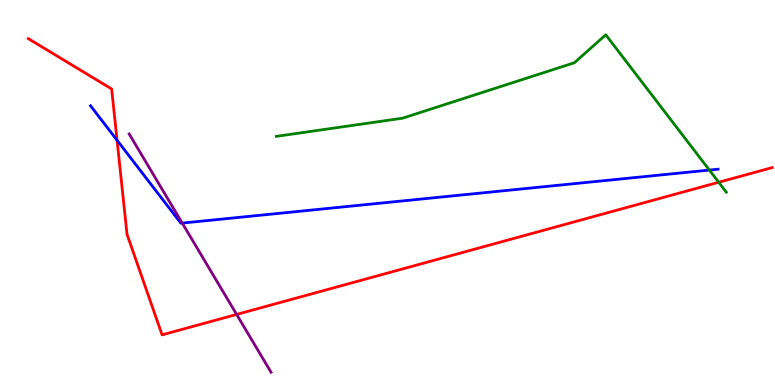[{'lines': ['blue', 'red'], 'intersections': [{'x': 1.51, 'y': 6.36}]}, {'lines': ['green', 'red'], 'intersections': [{'x': 9.27, 'y': 5.27}]}, {'lines': ['purple', 'red'], 'intersections': [{'x': 3.05, 'y': 1.83}]}, {'lines': ['blue', 'green'], 'intersections': [{'x': 9.15, 'y': 5.58}]}, {'lines': ['blue', 'purple'], 'intersections': [{'x': 2.35, 'y': 4.21}]}, {'lines': ['green', 'purple'], 'intersections': []}]